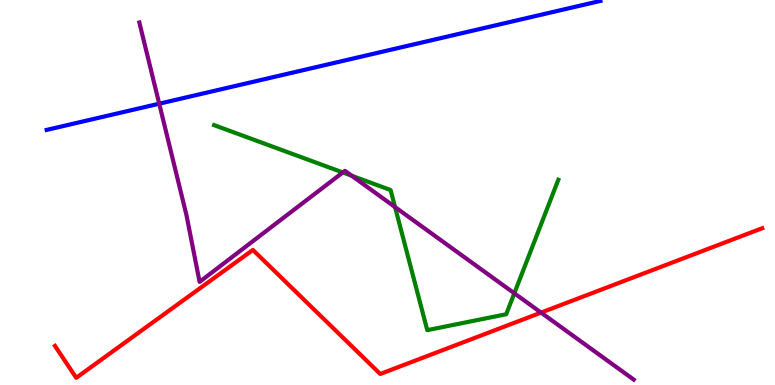[{'lines': ['blue', 'red'], 'intersections': []}, {'lines': ['green', 'red'], 'intersections': []}, {'lines': ['purple', 'red'], 'intersections': [{'x': 6.98, 'y': 1.88}]}, {'lines': ['blue', 'green'], 'intersections': []}, {'lines': ['blue', 'purple'], 'intersections': [{'x': 2.05, 'y': 7.31}]}, {'lines': ['green', 'purple'], 'intersections': [{'x': 4.42, 'y': 5.52}, {'x': 4.54, 'y': 5.44}, {'x': 5.1, 'y': 4.62}, {'x': 6.64, 'y': 2.38}]}]